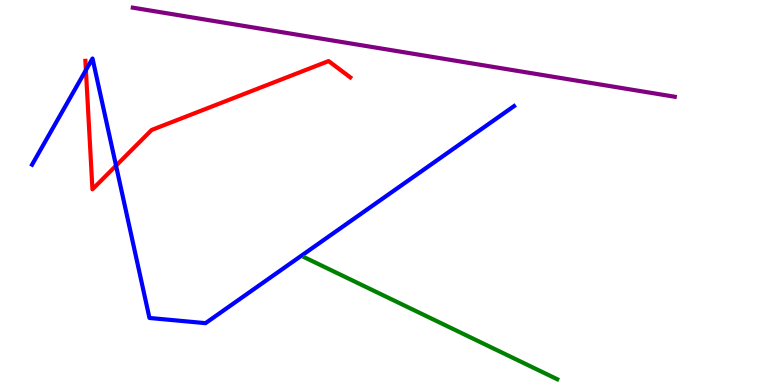[{'lines': ['blue', 'red'], 'intersections': [{'x': 1.11, 'y': 8.18}, {'x': 1.5, 'y': 5.7}]}, {'lines': ['green', 'red'], 'intersections': []}, {'lines': ['purple', 'red'], 'intersections': []}, {'lines': ['blue', 'green'], 'intersections': []}, {'lines': ['blue', 'purple'], 'intersections': []}, {'lines': ['green', 'purple'], 'intersections': []}]